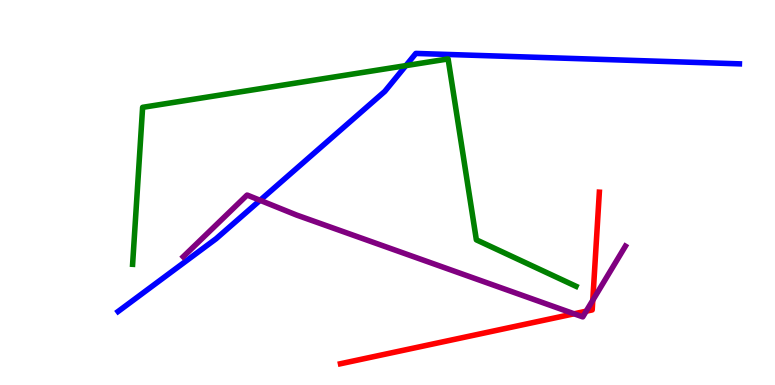[{'lines': ['blue', 'red'], 'intersections': []}, {'lines': ['green', 'red'], 'intersections': []}, {'lines': ['purple', 'red'], 'intersections': [{'x': 7.41, 'y': 1.85}, {'x': 7.56, 'y': 1.92}, {'x': 7.65, 'y': 2.2}]}, {'lines': ['blue', 'green'], 'intersections': [{'x': 5.24, 'y': 8.3}]}, {'lines': ['blue', 'purple'], 'intersections': [{'x': 3.36, 'y': 4.8}]}, {'lines': ['green', 'purple'], 'intersections': []}]